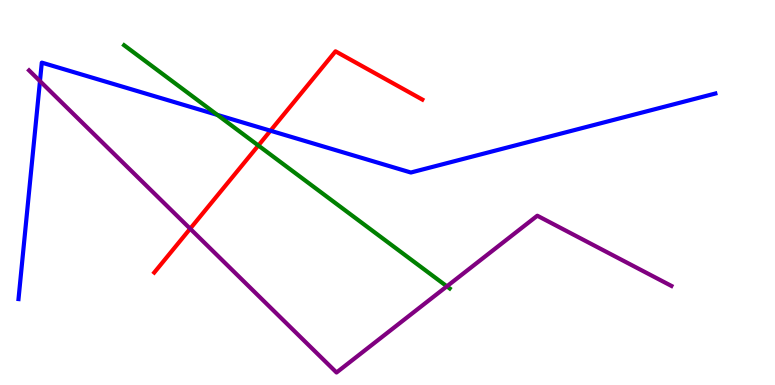[{'lines': ['blue', 'red'], 'intersections': [{'x': 3.49, 'y': 6.6}]}, {'lines': ['green', 'red'], 'intersections': [{'x': 3.33, 'y': 6.22}]}, {'lines': ['purple', 'red'], 'intersections': [{'x': 2.45, 'y': 4.06}]}, {'lines': ['blue', 'green'], 'intersections': [{'x': 2.8, 'y': 7.02}]}, {'lines': ['blue', 'purple'], 'intersections': [{'x': 0.516, 'y': 7.89}]}, {'lines': ['green', 'purple'], 'intersections': [{'x': 5.77, 'y': 2.56}]}]